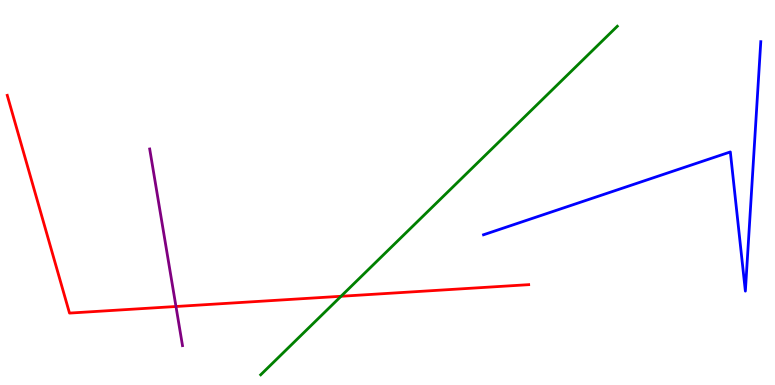[{'lines': ['blue', 'red'], 'intersections': []}, {'lines': ['green', 'red'], 'intersections': [{'x': 4.4, 'y': 2.3}]}, {'lines': ['purple', 'red'], 'intersections': [{'x': 2.27, 'y': 2.04}]}, {'lines': ['blue', 'green'], 'intersections': []}, {'lines': ['blue', 'purple'], 'intersections': []}, {'lines': ['green', 'purple'], 'intersections': []}]